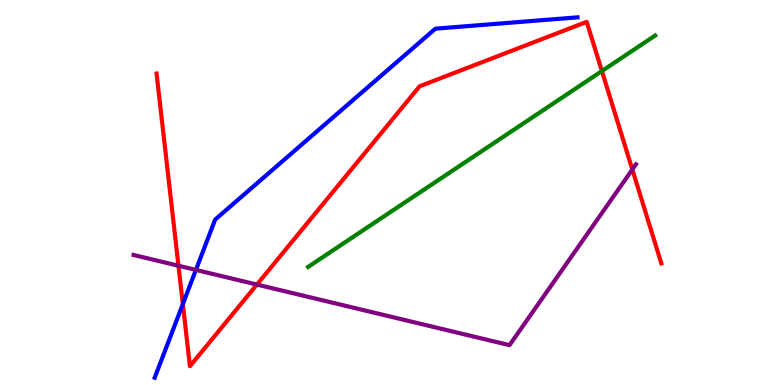[{'lines': ['blue', 'red'], 'intersections': [{'x': 2.36, 'y': 2.1}]}, {'lines': ['green', 'red'], 'intersections': [{'x': 7.77, 'y': 8.15}]}, {'lines': ['purple', 'red'], 'intersections': [{'x': 2.3, 'y': 3.1}, {'x': 3.32, 'y': 2.61}, {'x': 8.16, 'y': 5.6}]}, {'lines': ['blue', 'green'], 'intersections': []}, {'lines': ['blue', 'purple'], 'intersections': [{'x': 2.53, 'y': 2.99}]}, {'lines': ['green', 'purple'], 'intersections': []}]